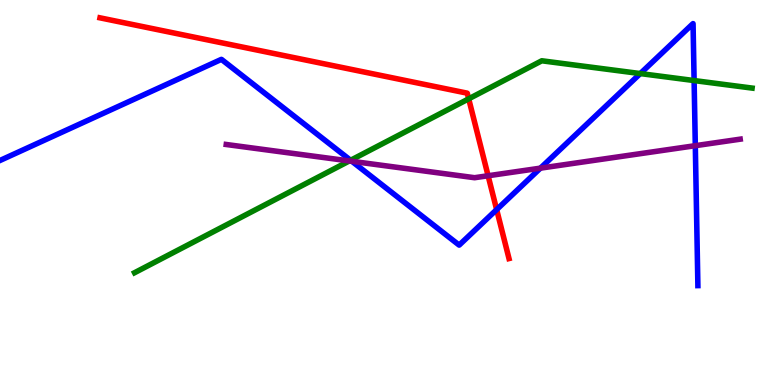[{'lines': ['blue', 'red'], 'intersections': [{'x': 6.41, 'y': 4.56}]}, {'lines': ['green', 'red'], 'intersections': [{'x': 6.05, 'y': 7.43}]}, {'lines': ['purple', 'red'], 'intersections': [{'x': 6.3, 'y': 5.44}]}, {'lines': ['blue', 'green'], 'intersections': [{'x': 4.52, 'y': 5.84}, {'x': 8.26, 'y': 8.09}, {'x': 8.96, 'y': 7.91}]}, {'lines': ['blue', 'purple'], 'intersections': [{'x': 4.54, 'y': 5.81}, {'x': 6.97, 'y': 5.63}, {'x': 8.97, 'y': 6.22}]}, {'lines': ['green', 'purple'], 'intersections': [{'x': 4.51, 'y': 5.82}]}]